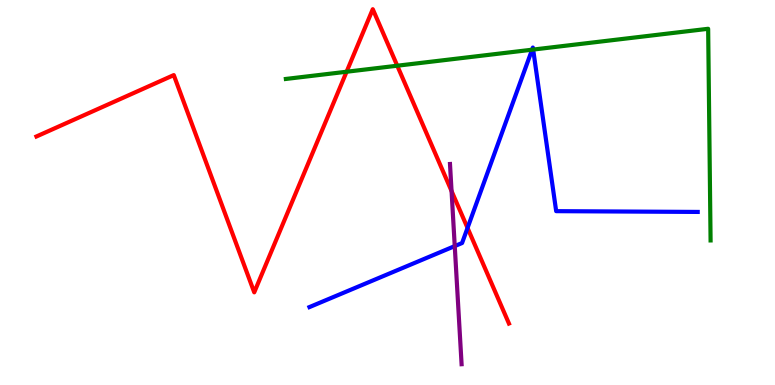[{'lines': ['blue', 'red'], 'intersections': [{'x': 6.03, 'y': 4.08}]}, {'lines': ['green', 'red'], 'intersections': [{'x': 4.47, 'y': 8.14}, {'x': 5.13, 'y': 8.29}]}, {'lines': ['purple', 'red'], 'intersections': [{'x': 5.83, 'y': 5.04}]}, {'lines': ['blue', 'green'], 'intersections': [{'x': 6.87, 'y': 8.71}, {'x': 6.88, 'y': 8.71}]}, {'lines': ['blue', 'purple'], 'intersections': [{'x': 5.87, 'y': 3.61}]}, {'lines': ['green', 'purple'], 'intersections': []}]